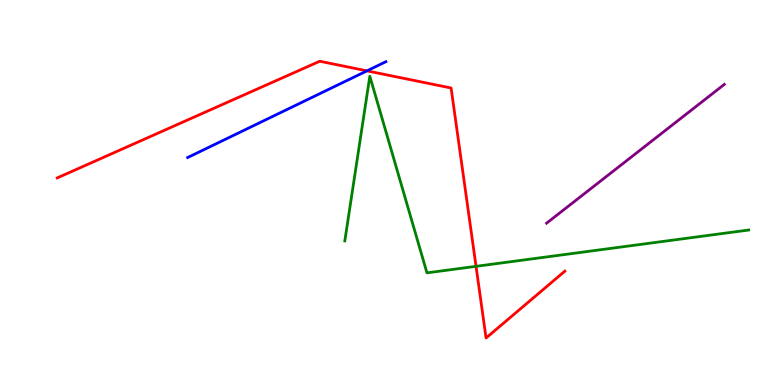[{'lines': ['blue', 'red'], 'intersections': [{'x': 4.73, 'y': 8.16}]}, {'lines': ['green', 'red'], 'intersections': [{'x': 6.14, 'y': 3.08}]}, {'lines': ['purple', 'red'], 'intersections': []}, {'lines': ['blue', 'green'], 'intersections': []}, {'lines': ['blue', 'purple'], 'intersections': []}, {'lines': ['green', 'purple'], 'intersections': []}]